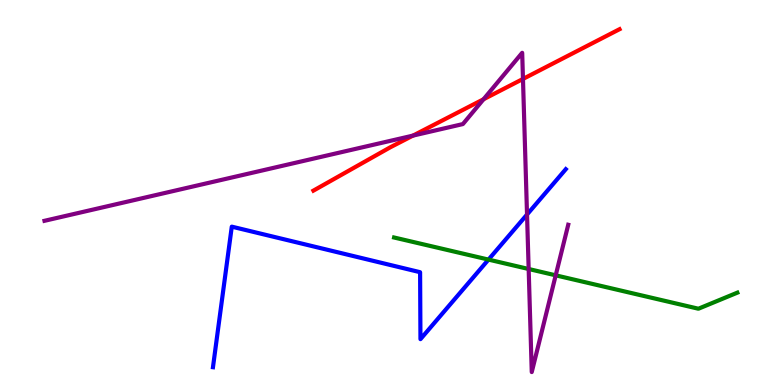[{'lines': ['blue', 'red'], 'intersections': []}, {'lines': ['green', 'red'], 'intersections': []}, {'lines': ['purple', 'red'], 'intersections': [{'x': 5.33, 'y': 6.48}, {'x': 6.24, 'y': 7.42}, {'x': 6.75, 'y': 7.95}]}, {'lines': ['blue', 'green'], 'intersections': [{'x': 6.3, 'y': 3.26}]}, {'lines': ['blue', 'purple'], 'intersections': [{'x': 6.8, 'y': 4.43}]}, {'lines': ['green', 'purple'], 'intersections': [{'x': 6.82, 'y': 3.01}, {'x': 7.17, 'y': 2.85}]}]